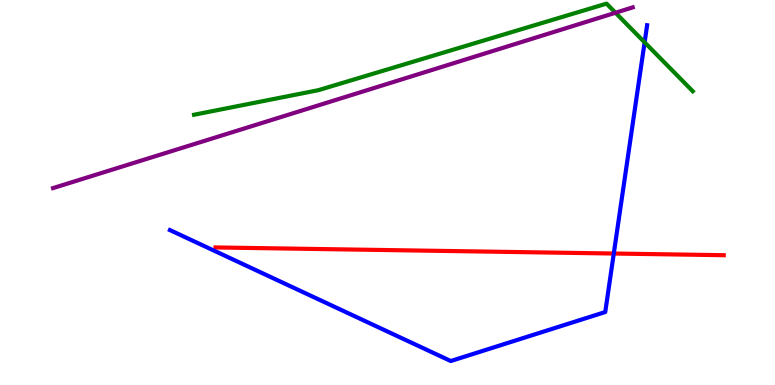[{'lines': ['blue', 'red'], 'intersections': [{'x': 7.92, 'y': 3.41}]}, {'lines': ['green', 'red'], 'intersections': []}, {'lines': ['purple', 'red'], 'intersections': []}, {'lines': ['blue', 'green'], 'intersections': [{'x': 8.32, 'y': 8.9}]}, {'lines': ['blue', 'purple'], 'intersections': []}, {'lines': ['green', 'purple'], 'intersections': [{'x': 7.94, 'y': 9.67}]}]